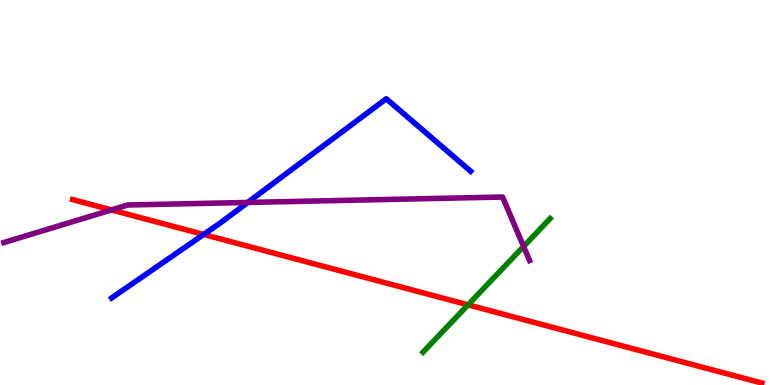[{'lines': ['blue', 'red'], 'intersections': [{'x': 2.63, 'y': 3.91}]}, {'lines': ['green', 'red'], 'intersections': [{'x': 6.04, 'y': 2.08}]}, {'lines': ['purple', 'red'], 'intersections': [{'x': 1.44, 'y': 4.55}]}, {'lines': ['blue', 'green'], 'intersections': []}, {'lines': ['blue', 'purple'], 'intersections': [{'x': 3.2, 'y': 4.74}]}, {'lines': ['green', 'purple'], 'intersections': [{'x': 6.76, 'y': 3.6}]}]